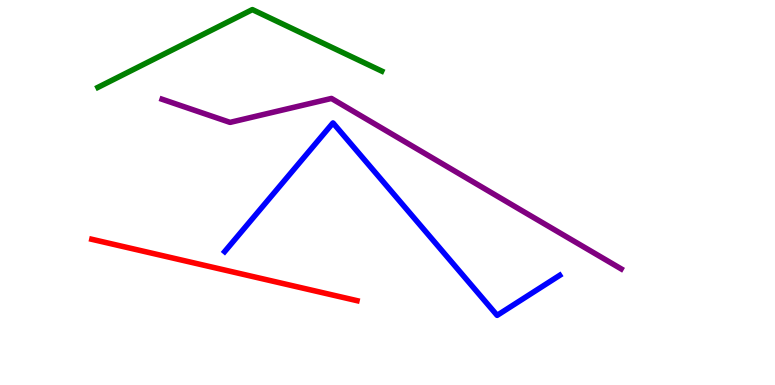[{'lines': ['blue', 'red'], 'intersections': []}, {'lines': ['green', 'red'], 'intersections': []}, {'lines': ['purple', 'red'], 'intersections': []}, {'lines': ['blue', 'green'], 'intersections': []}, {'lines': ['blue', 'purple'], 'intersections': []}, {'lines': ['green', 'purple'], 'intersections': []}]